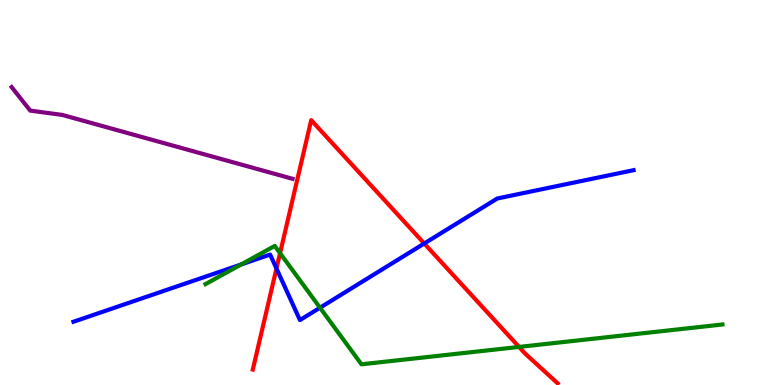[{'lines': ['blue', 'red'], 'intersections': [{'x': 3.57, 'y': 3.03}, {'x': 5.47, 'y': 3.68}]}, {'lines': ['green', 'red'], 'intersections': [{'x': 3.61, 'y': 3.42}, {'x': 6.7, 'y': 0.989}]}, {'lines': ['purple', 'red'], 'intersections': []}, {'lines': ['blue', 'green'], 'intersections': [{'x': 3.11, 'y': 3.13}, {'x': 4.13, 'y': 2.01}]}, {'lines': ['blue', 'purple'], 'intersections': []}, {'lines': ['green', 'purple'], 'intersections': []}]